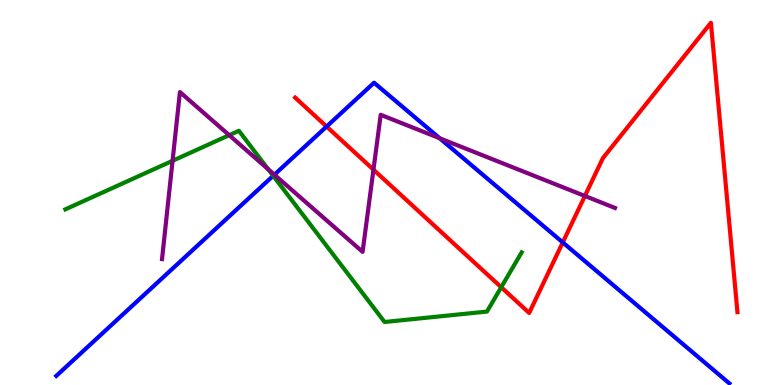[{'lines': ['blue', 'red'], 'intersections': [{'x': 4.21, 'y': 6.71}, {'x': 7.26, 'y': 3.7}]}, {'lines': ['green', 'red'], 'intersections': [{'x': 6.47, 'y': 2.54}]}, {'lines': ['purple', 'red'], 'intersections': [{'x': 4.82, 'y': 5.59}, {'x': 7.55, 'y': 4.91}]}, {'lines': ['blue', 'green'], 'intersections': [{'x': 3.52, 'y': 5.43}]}, {'lines': ['blue', 'purple'], 'intersections': [{'x': 3.54, 'y': 5.46}, {'x': 5.67, 'y': 6.41}]}, {'lines': ['green', 'purple'], 'intersections': [{'x': 2.23, 'y': 5.82}, {'x': 2.96, 'y': 6.49}, {'x': 3.46, 'y': 5.6}]}]